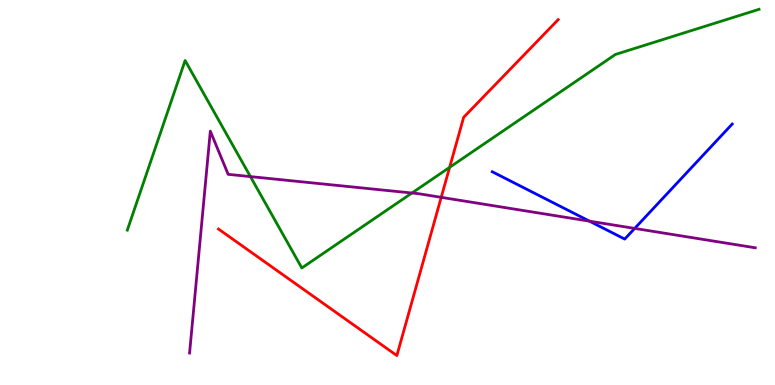[{'lines': ['blue', 'red'], 'intersections': []}, {'lines': ['green', 'red'], 'intersections': [{'x': 5.8, 'y': 5.65}]}, {'lines': ['purple', 'red'], 'intersections': [{'x': 5.69, 'y': 4.87}]}, {'lines': ['blue', 'green'], 'intersections': []}, {'lines': ['blue', 'purple'], 'intersections': [{'x': 7.61, 'y': 4.26}, {'x': 8.19, 'y': 4.07}]}, {'lines': ['green', 'purple'], 'intersections': [{'x': 3.23, 'y': 5.41}, {'x': 5.32, 'y': 4.99}]}]